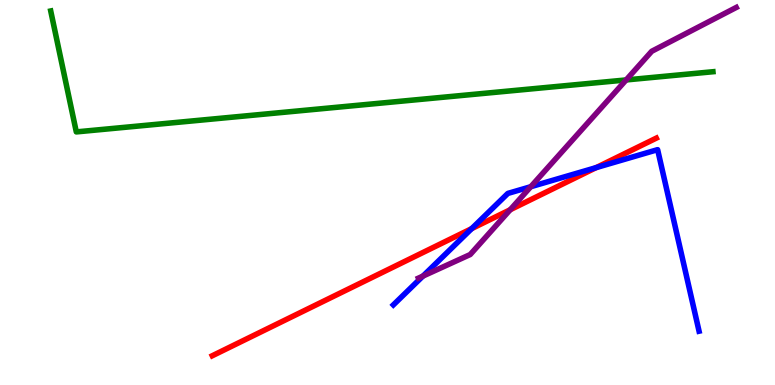[{'lines': ['blue', 'red'], 'intersections': [{'x': 6.09, 'y': 4.06}, {'x': 7.69, 'y': 5.65}]}, {'lines': ['green', 'red'], 'intersections': []}, {'lines': ['purple', 'red'], 'intersections': [{'x': 6.58, 'y': 4.55}]}, {'lines': ['blue', 'green'], 'intersections': []}, {'lines': ['blue', 'purple'], 'intersections': [{'x': 5.46, 'y': 2.83}, {'x': 6.85, 'y': 5.15}]}, {'lines': ['green', 'purple'], 'intersections': [{'x': 8.08, 'y': 7.92}]}]